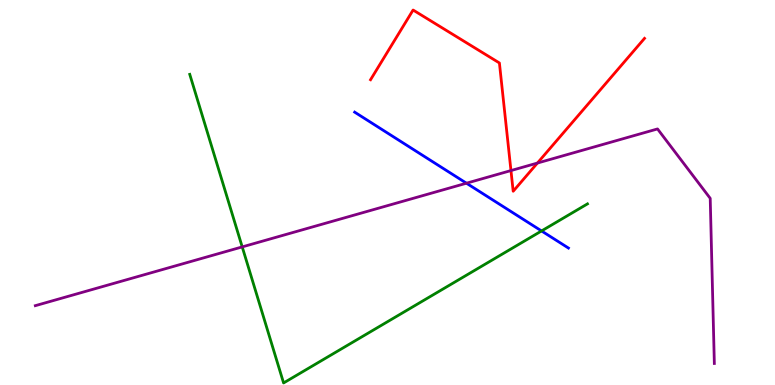[{'lines': ['blue', 'red'], 'intersections': []}, {'lines': ['green', 'red'], 'intersections': []}, {'lines': ['purple', 'red'], 'intersections': [{'x': 6.59, 'y': 5.57}, {'x': 6.93, 'y': 5.76}]}, {'lines': ['blue', 'green'], 'intersections': [{'x': 6.99, 'y': 4.0}]}, {'lines': ['blue', 'purple'], 'intersections': [{'x': 6.02, 'y': 5.24}]}, {'lines': ['green', 'purple'], 'intersections': [{'x': 3.13, 'y': 3.59}]}]